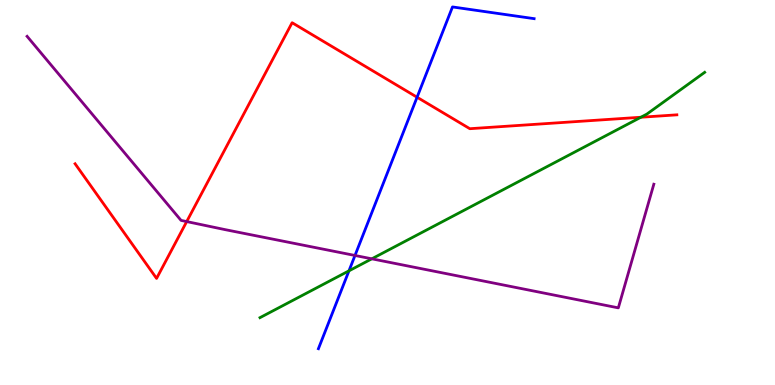[{'lines': ['blue', 'red'], 'intersections': [{'x': 5.38, 'y': 7.47}]}, {'lines': ['green', 'red'], 'intersections': [{'x': 8.27, 'y': 6.95}]}, {'lines': ['purple', 'red'], 'intersections': [{'x': 2.41, 'y': 4.24}]}, {'lines': ['blue', 'green'], 'intersections': [{'x': 4.5, 'y': 2.97}]}, {'lines': ['blue', 'purple'], 'intersections': [{'x': 4.58, 'y': 3.36}]}, {'lines': ['green', 'purple'], 'intersections': [{'x': 4.8, 'y': 3.28}]}]